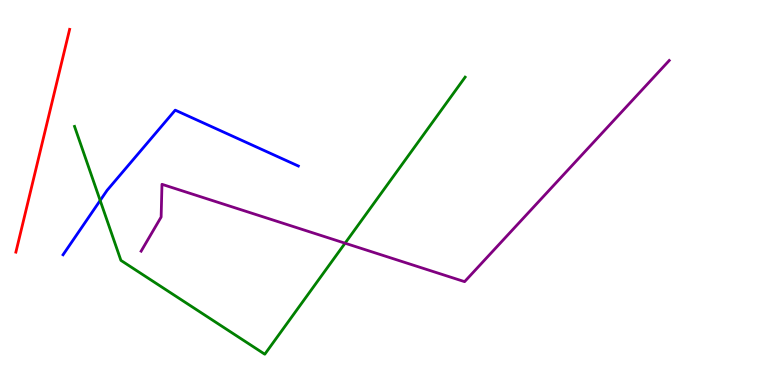[{'lines': ['blue', 'red'], 'intersections': []}, {'lines': ['green', 'red'], 'intersections': []}, {'lines': ['purple', 'red'], 'intersections': []}, {'lines': ['blue', 'green'], 'intersections': [{'x': 1.29, 'y': 4.79}]}, {'lines': ['blue', 'purple'], 'intersections': []}, {'lines': ['green', 'purple'], 'intersections': [{'x': 4.45, 'y': 3.68}]}]